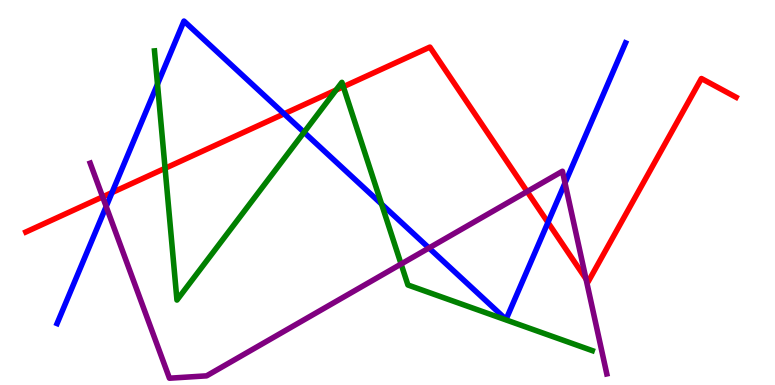[{'lines': ['blue', 'red'], 'intersections': [{'x': 1.45, 'y': 5.0}, {'x': 3.67, 'y': 7.04}, {'x': 7.07, 'y': 4.22}]}, {'lines': ['green', 'red'], 'intersections': [{'x': 2.13, 'y': 5.63}, {'x': 4.34, 'y': 7.66}, {'x': 4.43, 'y': 7.75}]}, {'lines': ['purple', 'red'], 'intersections': [{'x': 1.32, 'y': 4.89}, {'x': 6.8, 'y': 5.02}, {'x': 7.56, 'y': 2.75}]}, {'lines': ['blue', 'green'], 'intersections': [{'x': 2.03, 'y': 7.81}, {'x': 3.92, 'y': 6.56}, {'x': 4.92, 'y': 4.7}]}, {'lines': ['blue', 'purple'], 'intersections': [{'x': 1.37, 'y': 4.64}, {'x': 5.54, 'y': 3.56}, {'x': 7.29, 'y': 5.25}]}, {'lines': ['green', 'purple'], 'intersections': [{'x': 5.18, 'y': 3.14}]}]